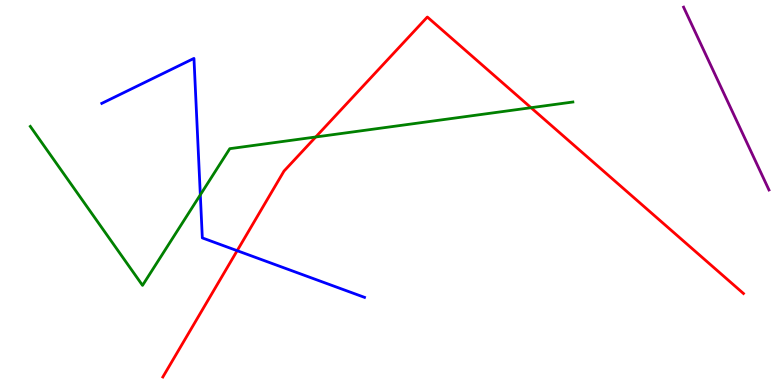[{'lines': ['blue', 'red'], 'intersections': [{'x': 3.06, 'y': 3.49}]}, {'lines': ['green', 'red'], 'intersections': [{'x': 4.07, 'y': 6.44}, {'x': 6.85, 'y': 7.2}]}, {'lines': ['purple', 'red'], 'intersections': []}, {'lines': ['blue', 'green'], 'intersections': [{'x': 2.58, 'y': 4.94}]}, {'lines': ['blue', 'purple'], 'intersections': []}, {'lines': ['green', 'purple'], 'intersections': []}]